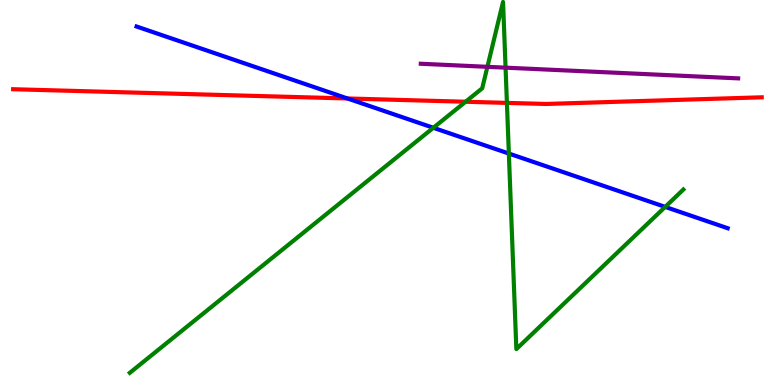[{'lines': ['blue', 'red'], 'intersections': [{'x': 4.48, 'y': 7.44}]}, {'lines': ['green', 'red'], 'intersections': [{'x': 6.01, 'y': 7.36}, {'x': 6.54, 'y': 7.33}]}, {'lines': ['purple', 'red'], 'intersections': []}, {'lines': ['blue', 'green'], 'intersections': [{'x': 5.59, 'y': 6.68}, {'x': 6.57, 'y': 6.01}, {'x': 8.58, 'y': 4.63}]}, {'lines': ['blue', 'purple'], 'intersections': []}, {'lines': ['green', 'purple'], 'intersections': [{'x': 6.29, 'y': 8.26}, {'x': 6.52, 'y': 8.24}]}]